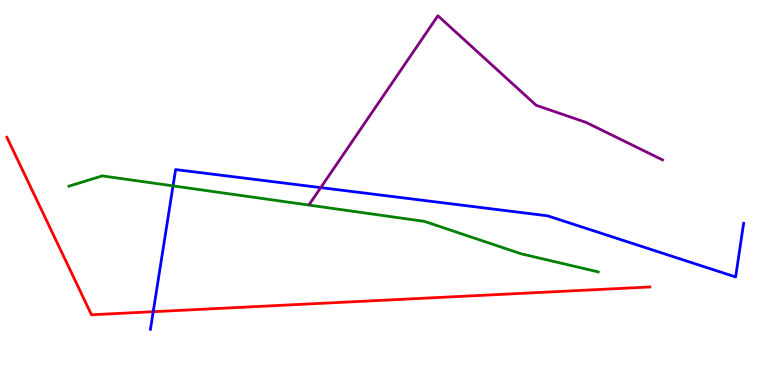[{'lines': ['blue', 'red'], 'intersections': [{'x': 1.98, 'y': 1.9}]}, {'lines': ['green', 'red'], 'intersections': []}, {'lines': ['purple', 'red'], 'intersections': []}, {'lines': ['blue', 'green'], 'intersections': [{'x': 2.23, 'y': 5.17}]}, {'lines': ['blue', 'purple'], 'intersections': [{'x': 4.14, 'y': 5.13}]}, {'lines': ['green', 'purple'], 'intersections': []}]